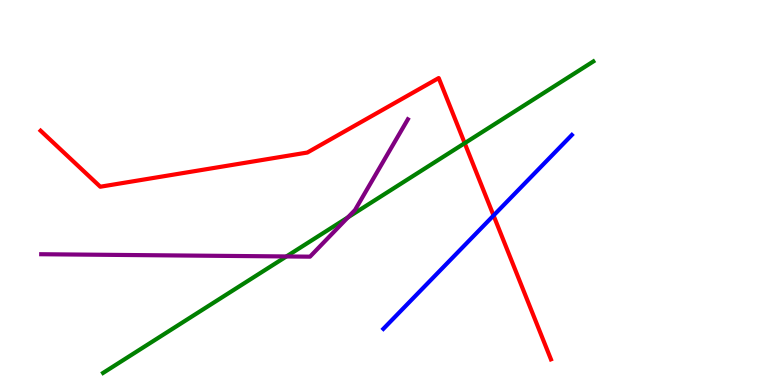[{'lines': ['blue', 'red'], 'intersections': [{'x': 6.37, 'y': 4.4}]}, {'lines': ['green', 'red'], 'intersections': [{'x': 6.0, 'y': 6.28}]}, {'lines': ['purple', 'red'], 'intersections': []}, {'lines': ['blue', 'green'], 'intersections': []}, {'lines': ['blue', 'purple'], 'intersections': []}, {'lines': ['green', 'purple'], 'intersections': [{'x': 3.7, 'y': 3.34}, {'x': 4.49, 'y': 4.35}]}]